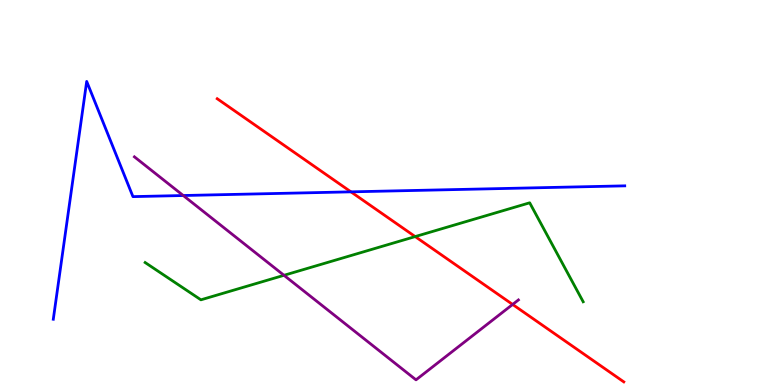[{'lines': ['blue', 'red'], 'intersections': [{'x': 4.53, 'y': 5.02}]}, {'lines': ['green', 'red'], 'intersections': [{'x': 5.36, 'y': 3.85}]}, {'lines': ['purple', 'red'], 'intersections': [{'x': 6.61, 'y': 2.09}]}, {'lines': ['blue', 'green'], 'intersections': []}, {'lines': ['blue', 'purple'], 'intersections': [{'x': 2.36, 'y': 4.92}]}, {'lines': ['green', 'purple'], 'intersections': [{'x': 3.66, 'y': 2.85}]}]